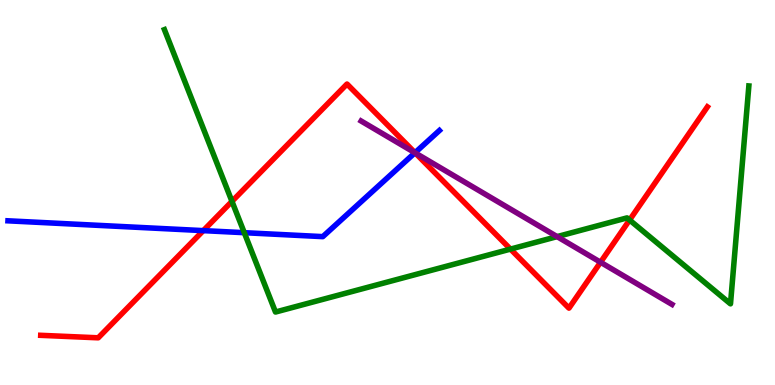[{'lines': ['blue', 'red'], 'intersections': [{'x': 2.62, 'y': 4.01}, {'x': 5.36, 'y': 6.03}]}, {'lines': ['green', 'red'], 'intersections': [{'x': 2.99, 'y': 4.77}, {'x': 6.59, 'y': 3.53}, {'x': 8.12, 'y': 4.29}]}, {'lines': ['purple', 'red'], 'intersections': [{'x': 5.36, 'y': 6.03}, {'x': 7.75, 'y': 3.19}]}, {'lines': ['blue', 'green'], 'intersections': [{'x': 3.15, 'y': 3.96}]}, {'lines': ['blue', 'purple'], 'intersections': [{'x': 5.35, 'y': 6.03}]}, {'lines': ['green', 'purple'], 'intersections': [{'x': 7.19, 'y': 3.85}]}]